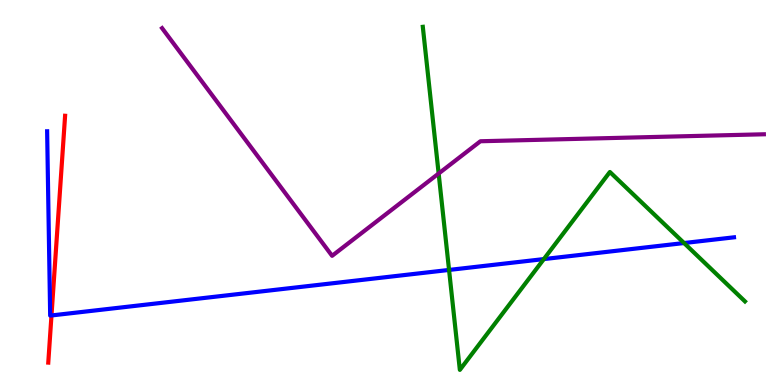[{'lines': ['blue', 'red'], 'intersections': [{'x': 0.664, 'y': 1.81}]}, {'lines': ['green', 'red'], 'intersections': []}, {'lines': ['purple', 'red'], 'intersections': []}, {'lines': ['blue', 'green'], 'intersections': [{'x': 5.79, 'y': 2.99}, {'x': 7.02, 'y': 3.27}, {'x': 8.83, 'y': 3.69}]}, {'lines': ['blue', 'purple'], 'intersections': []}, {'lines': ['green', 'purple'], 'intersections': [{'x': 5.66, 'y': 5.49}]}]